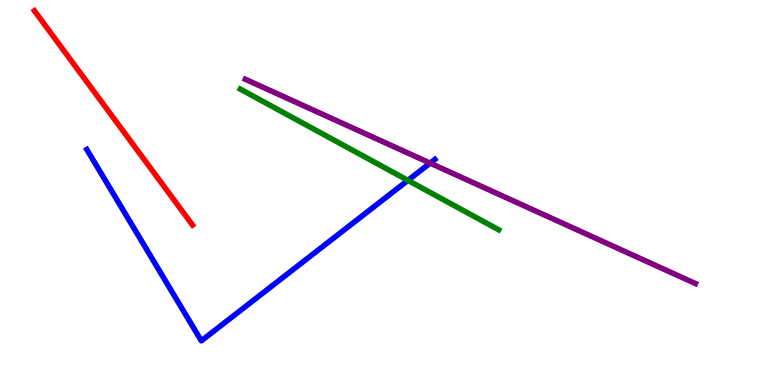[{'lines': ['blue', 'red'], 'intersections': []}, {'lines': ['green', 'red'], 'intersections': []}, {'lines': ['purple', 'red'], 'intersections': []}, {'lines': ['blue', 'green'], 'intersections': [{'x': 5.26, 'y': 5.32}]}, {'lines': ['blue', 'purple'], 'intersections': [{'x': 5.55, 'y': 5.76}]}, {'lines': ['green', 'purple'], 'intersections': []}]